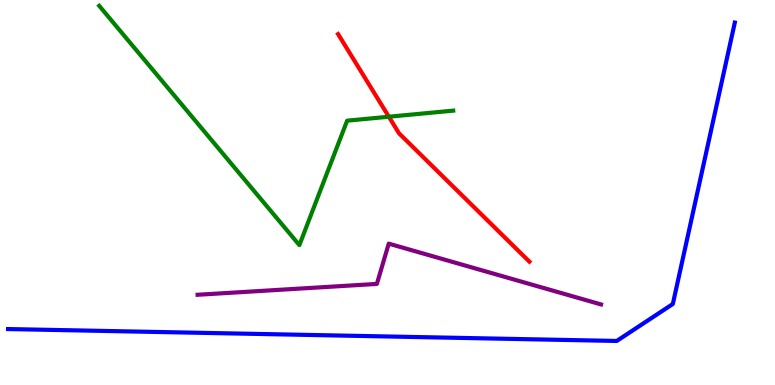[{'lines': ['blue', 'red'], 'intersections': []}, {'lines': ['green', 'red'], 'intersections': [{'x': 5.02, 'y': 6.97}]}, {'lines': ['purple', 'red'], 'intersections': []}, {'lines': ['blue', 'green'], 'intersections': []}, {'lines': ['blue', 'purple'], 'intersections': []}, {'lines': ['green', 'purple'], 'intersections': []}]